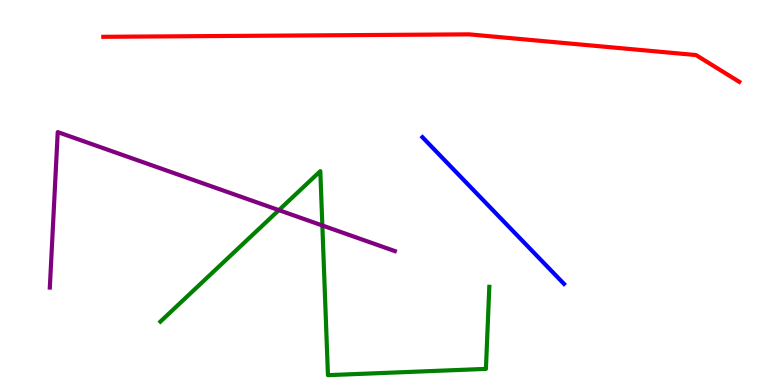[{'lines': ['blue', 'red'], 'intersections': []}, {'lines': ['green', 'red'], 'intersections': []}, {'lines': ['purple', 'red'], 'intersections': []}, {'lines': ['blue', 'green'], 'intersections': []}, {'lines': ['blue', 'purple'], 'intersections': []}, {'lines': ['green', 'purple'], 'intersections': [{'x': 3.6, 'y': 4.54}, {'x': 4.16, 'y': 4.14}]}]